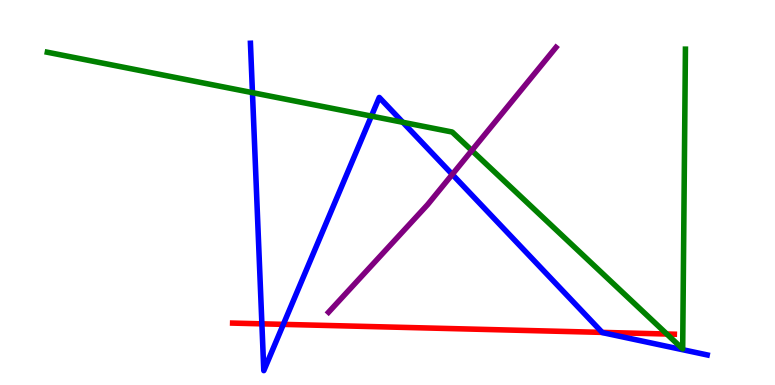[{'lines': ['blue', 'red'], 'intersections': [{'x': 3.38, 'y': 1.59}, {'x': 3.66, 'y': 1.57}, {'x': 7.77, 'y': 1.37}]}, {'lines': ['green', 'red'], 'intersections': [{'x': 8.6, 'y': 1.32}]}, {'lines': ['purple', 'red'], 'intersections': []}, {'lines': ['blue', 'green'], 'intersections': [{'x': 3.26, 'y': 7.59}, {'x': 4.79, 'y': 6.98}, {'x': 5.2, 'y': 6.82}]}, {'lines': ['blue', 'purple'], 'intersections': [{'x': 5.84, 'y': 5.47}]}, {'lines': ['green', 'purple'], 'intersections': [{'x': 6.09, 'y': 6.09}]}]